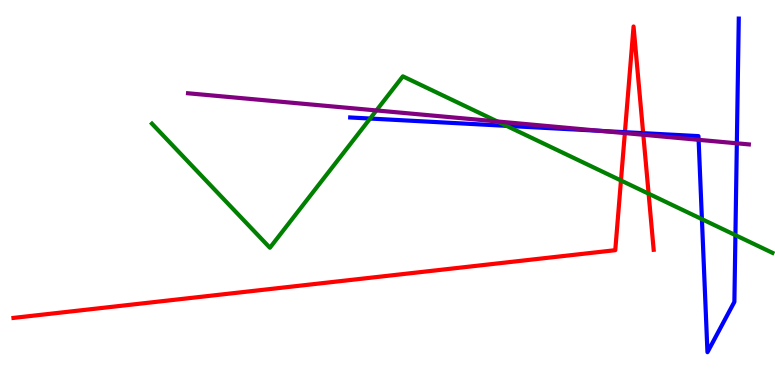[{'lines': ['blue', 'red'], 'intersections': [{'x': 8.06, 'y': 6.57}, {'x': 8.3, 'y': 6.54}]}, {'lines': ['green', 'red'], 'intersections': [{'x': 8.01, 'y': 5.31}, {'x': 8.37, 'y': 4.97}]}, {'lines': ['purple', 'red'], 'intersections': [{'x': 8.06, 'y': 6.54}, {'x': 8.3, 'y': 6.5}]}, {'lines': ['blue', 'green'], 'intersections': [{'x': 4.78, 'y': 6.92}, {'x': 6.54, 'y': 6.73}, {'x': 9.06, 'y': 4.31}, {'x': 9.49, 'y': 3.89}]}, {'lines': ['blue', 'purple'], 'intersections': [{'x': 7.75, 'y': 6.6}, {'x': 9.01, 'y': 6.37}, {'x': 9.51, 'y': 6.28}]}, {'lines': ['green', 'purple'], 'intersections': [{'x': 4.86, 'y': 7.13}, {'x': 6.42, 'y': 6.84}]}]